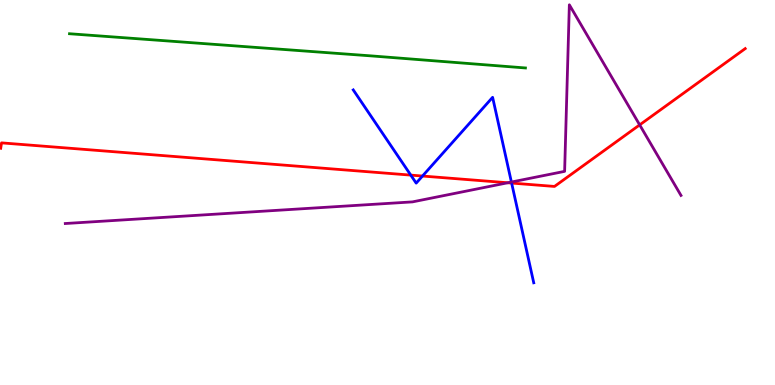[{'lines': ['blue', 'red'], 'intersections': [{'x': 5.3, 'y': 5.45}, {'x': 5.45, 'y': 5.43}, {'x': 6.6, 'y': 5.25}]}, {'lines': ['green', 'red'], 'intersections': []}, {'lines': ['purple', 'red'], 'intersections': [{'x': 6.55, 'y': 5.25}, {'x': 8.25, 'y': 6.76}]}, {'lines': ['blue', 'green'], 'intersections': []}, {'lines': ['blue', 'purple'], 'intersections': [{'x': 6.6, 'y': 5.27}]}, {'lines': ['green', 'purple'], 'intersections': []}]